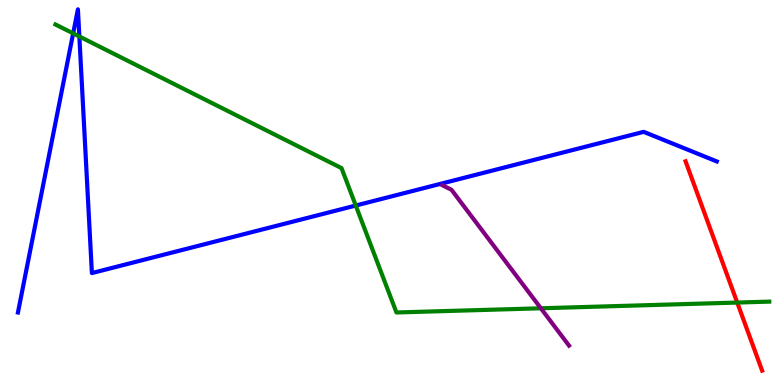[{'lines': ['blue', 'red'], 'intersections': []}, {'lines': ['green', 'red'], 'intersections': [{'x': 9.51, 'y': 2.14}]}, {'lines': ['purple', 'red'], 'intersections': []}, {'lines': ['blue', 'green'], 'intersections': [{'x': 0.944, 'y': 9.13}, {'x': 1.02, 'y': 9.05}, {'x': 4.59, 'y': 4.66}]}, {'lines': ['blue', 'purple'], 'intersections': []}, {'lines': ['green', 'purple'], 'intersections': [{'x': 6.98, 'y': 1.99}]}]